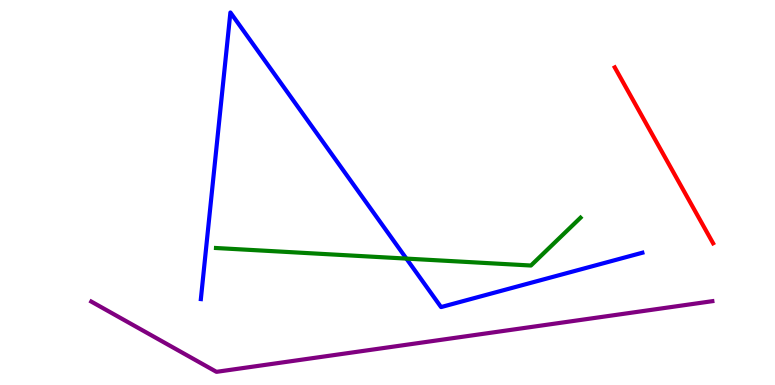[{'lines': ['blue', 'red'], 'intersections': []}, {'lines': ['green', 'red'], 'intersections': []}, {'lines': ['purple', 'red'], 'intersections': []}, {'lines': ['blue', 'green'], 'intersections': [{'x': 5.24, 'y': 3.28}]}, {'lines': ['blue', 'purple'], 'intersections': []}, {'lines': ['green', 'purple'], 'intersections': []}]